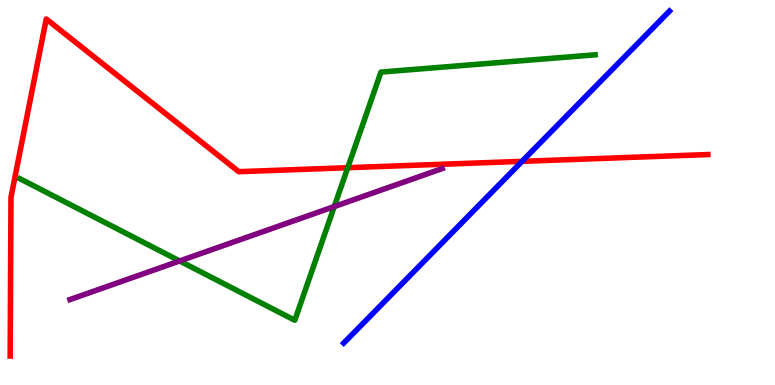[{'lines': ['blue', 'red'], 'intersections': [{'x': 6.74, 'y': 5.81}]}, {'lines': ['green', 'red'], 'intersections': [{'x': 4.49, 'y': 5.64}]}, {'lines': ['purple', 'red'], 'intersections': []}, {'lines': ['blue', 'green'], 'intersections': []}, {'lines': ['blue', 'purple'], 'intersections': []}, {'lines': ['green', 'purple'], 'intersections': [{'x': 2.32, 'y': 3.22}, {'x': 4.31, 'y': 4.63}]}]